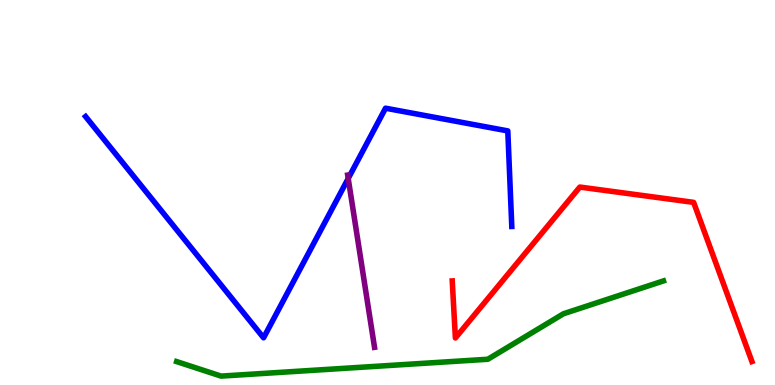[{'lines': ['blue', 'red'], 'intersections': []}, {'lines': ['green', 'red'], 'intersections': []}, {'lines': ['purple', 'red'], 'intersections': []}, {'lines': ['blue', 'green'], 'intersections': []}, {'lines': ['blue', 'purple'], 'intersections': [{'x': 4.49, 'y': 5.36}]}, {'lines': ['green', 'purple'], 'intersections': []}]